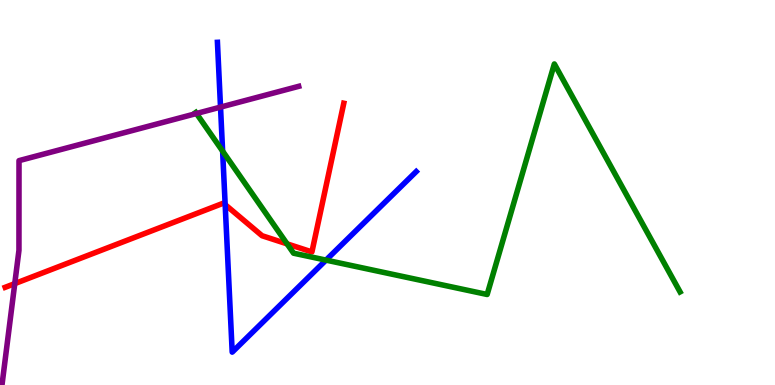[{'lines': ['blue', 'red'], 'intersections': [{'x': 2.91, 'y': 4.68}]}, {'lines': ['green', 'red'], 'intersections': [{'x': 3.7, 'y': 3.67}]}, {'lines': ['purple', 'red'], 'intersections': [{'x': 0.19, 'y': 2.63}]}, {'lines': ['blue', 'green'], 'intersections': [{'x': 2.87, 'y': 6.07}, {'x': 4.21, 'y': 3.24}]}, {'lines': ['blue', 'purple'], 'intersections': [{'x': 2.85, 'y': 7.22}]}, {'lines': ['green', 'purple'], 'intersections': [{'x': 2.53, 'y': 7.05}]}]